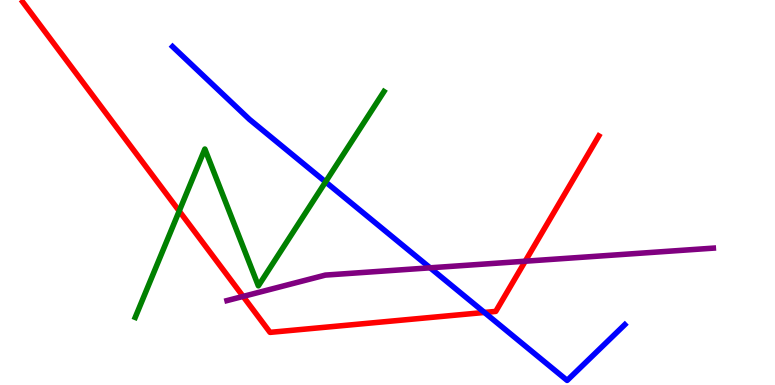[{'lines': ['blue', 'red'], 'intersections': [{'x': 6.25, 'y': 1.88}]}, {'lines': ['green', 'red'], 'intersections': [{'x': 2.31, 'y': 4.52}]}, {'lines': ['purple', 'red'], 'intersections': [{'x': 3.14, 'y': 2.3}, {'x': 6.78, 'y': 3.22}]}, {'lines': ['blue', 'green'], 'intersections': [{'x': 4.2, 'y': 5.28}]}, {'lines': ['blue', 'purple'], 'intersections': [{'x': 5.55, 'y': 3.04}]}, {'lines': ['green', 'purple'], 'intersections': []}]